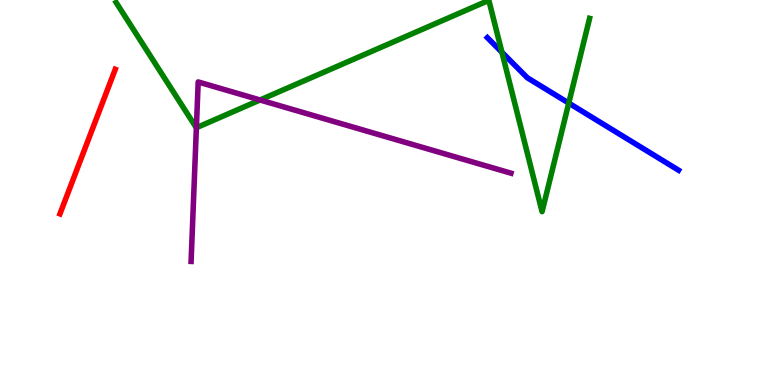[{'lines': ['blue', 'red'], 'intersections': []}, {'lines': ['green', 'red'], 'intersections': []}, {'lines': ['purple', 'red'], 'intersections': []}, {'lines': ['blue', 'green'], 'intersections': [{'x': 6.48, 'y': 8.64}, {'x': 7.34, 'y': 7.32}]}, {'lines': ['blue', 'purple'], 'intersections': []}, {'lines': ['green', 'purple'], 'intersections': [{'x': 2.53, 'y': 6.68}, {'x': 3.36, 'y': 7.4}]}]